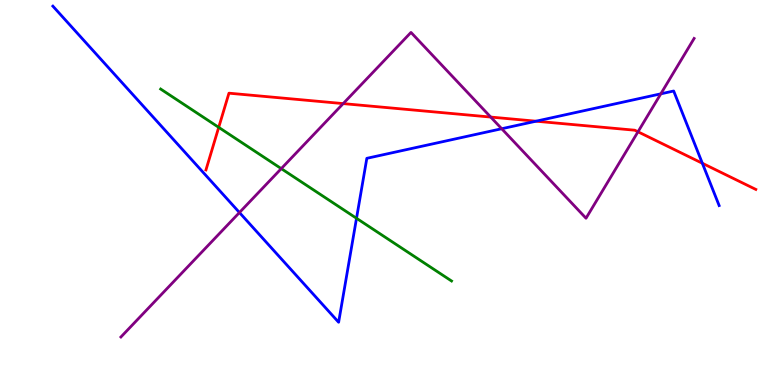[{'lines': ['blue', 'red'], 'intersections': [{'x': 6.92, 'y': 6.85}, {'x': 9.06, 'y': 5.76}]}, {'lines': ['green', 'red'], 'intersections': [{'x': 2.82, 'y': 6.69}]}, {'lines': ['purple', 'red'], 'intersections': [{'x': 4.43, 'y': 7.31}, {'x': 6.33, 'y': 6.96}, {'x': 8.23, 'y': 6.58}]}, {'lines': ['blue', 'green'], 'intersections': [{'x': 4.6, 'y': 4.33}]}, {'lines': ['blue', 'purple'], 'intersections': [{'x': 3.09, 'y': 4.48}, {'x': 6.47, 'y': 6.66}, {'x': 8.53, 'y': 7.56}]}, {'lines': ['green', 'purple'], 'intersections': [{'x': 3.63, 'y': 5.62}]}]